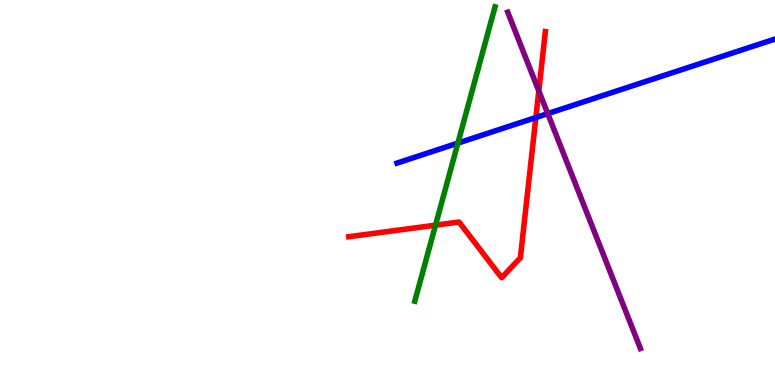[{'lines': ['blue', 'red'], 'intersections': [{'x': 6.91, 'y': 6.95}]}, {'lines': ['green', 'red'], 'intersections': [{'x': 5.62, 'y': 4.15}]}, {'lines': ['purple', 'red'], 'intersections': [{'x': 6.95, 'y': 7.64}]}, {'lines': ['blue', 'green'], 'intersections': [{'x': 5.91, 'y': 6.28}]}, {'lines': ['blue', 'purple'], 'intersections': [{'x': 7.07, 'y': 7.05}]}, {'lines': ['green', 'purple'], 'intersections': []}]